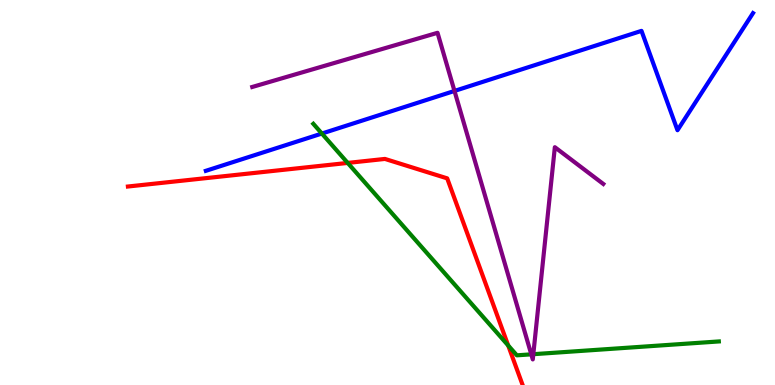[{'lines': ['blue', 'red'], 'intersections': []}, {'lines': ['green', 'red'], 'intersections': [{'x': 4.49, 'y': 5.77}, {'x': 6.56, 'y': 1.03}]}, {'lines': ['purple', 'red'], 'intersections': []}, {'lines': ['blue', 'green'], 'intersections': [{'x': 4.15, 'y': 6.53}]}, {'lines': ['blue', 'purple'], 'intersections': [{'x': 5.86, 'y': 7.64}]}, {'lines': ['green', 'purple'], 'intersections': [{'x': 6.86, 'y': 0.796}, {'x': 6.88, 'y': 0.8}]}]